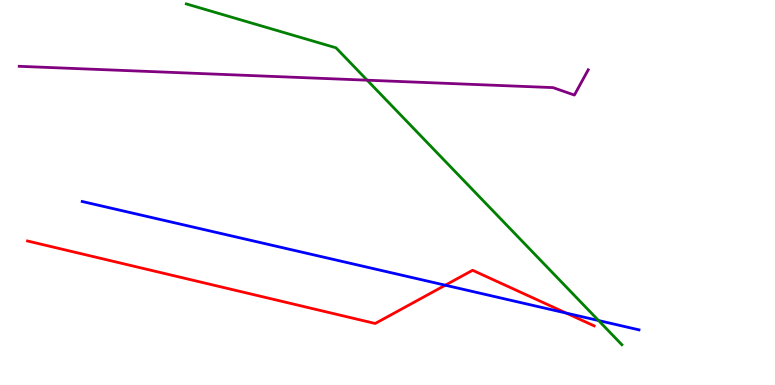[{'lines': ['blue', 'red'], 'intersections': [{'x': 5.75, 'y': 2.59}, {'x': 7.31, 'y': 1.87}]}, {'lines': ['green', 'red'], 'intersections': []}, {'lines': ['purple', 'red'], 'intersections': []}, {'lines': ['blue', 'green'], 'intersections': [{'x': 7.72, 'y': 1.67}]}, {'lines': ['blue', 'purple'], 'intersections': []}, {'lines': ['green', 'purple'], 'intersections': [{'x': 4.74, 'y': 7.92}]}]